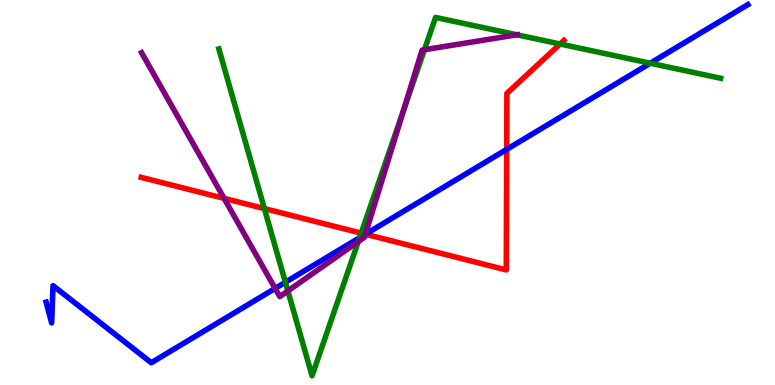[{'lines': ['blue', 'red'], 'intersections': [{'x': 4.72, 'y': 3.92}, {'x': 6.54, 'y': 6.12}]}, {'lines': ['green', 'red'], 'intersections': [{'x': 3.41, 'y': 4.58}, {'x': 4.66, 'y': 3.94}, {'x': 7.23, 'y': 8.86}]}, {'lines': ['purple', 'red'], 'intersections': [{'x': 2.89, 'y': 4.85}, {'x': 4.72, 'y': 3.92}]}, {'lines': ['blue', 'green'], 'intersections': [{'x': 3.68, 'y': 2.67}, {'x': 4.64, 'y': 3.83}, {'x': 8.39, 'y': 8.36}]}, {'lines': ['blue', 'purple'], 'intersections': [{'x': 3.55, 'y': 2.51}, {'x': 4.71, 'y': 3.92}]}, {'lines': ['green', 'purple'], 'intersections': [{'x': 3.71, 'y': 2.44}, {'x': 4.62, 'y': 3.73}, {'x': 5.21, 'y': 7.13}, {'x': 5.48, 'y': 8.71}, {'x': 6.67, 'y': 9.1}]}]